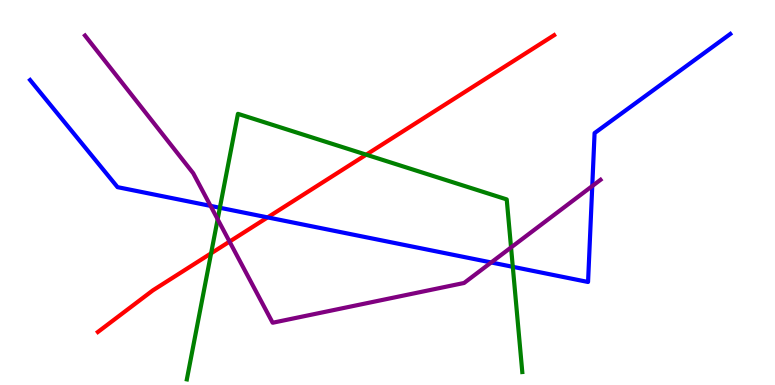[{'lines': ['blue', 'red'], 'intersections': [{'x': 3.45, 'y': 4.35}]}, {'lines': ['green', 'red'], 'intersections': [{'x': 2.72, 'y': 3.42}, {'x': 4.73, 'y': 5.98}]}, {'lines': ['purple', 'red'], 'intersections': [{'x': 2.96, 'y': 3.72}]}, {'lines': ['blue', 'green'], 'intersections': [{'x': 2.84, 'y': 4.6}, {'x': 6.62, 'y': 3.07}]}, {'lines': ['blue', 'purple'], 'intersections': [{'x': 2.72, 'y': 4.65}, {'x': 6.34, 'y': 3.18}, {'x': 7.64, 'y': 5.17}]}, {'lines': ['green', 'purple'], 'intersections': [{'x': 2.81, 'y': 4.31}, {'x': 6.59, 'y': 3.57}]}]